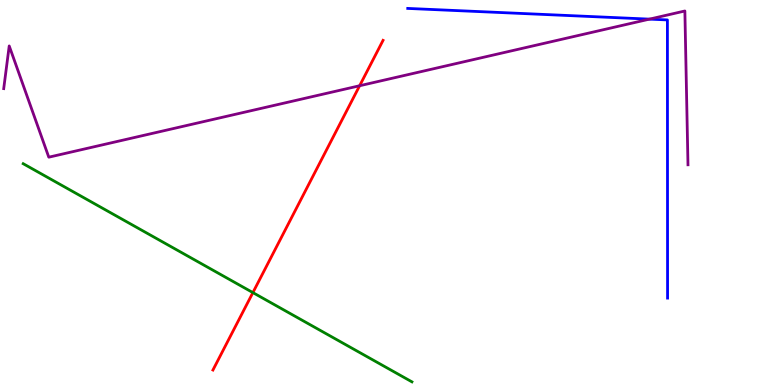[{'lines': ['blue', 'red'], 'intersections': []}, {'lines': ['green', 'red'], 'intersections': [{'x': 3.26, 'y': 2.4}]}, {'lines': ['purple', 'red'], 'intersections': [{'x': 4.64, 'y': 7.77}]}, {'lines': ['blue', 'green'], 'intersections': []}, {'lines': ['blue', 'purple'], 'intersections': [{'x': 8.38, 'y': 9.5}]}, {'lines': ['green', 'purple'], 'intersections': []}]